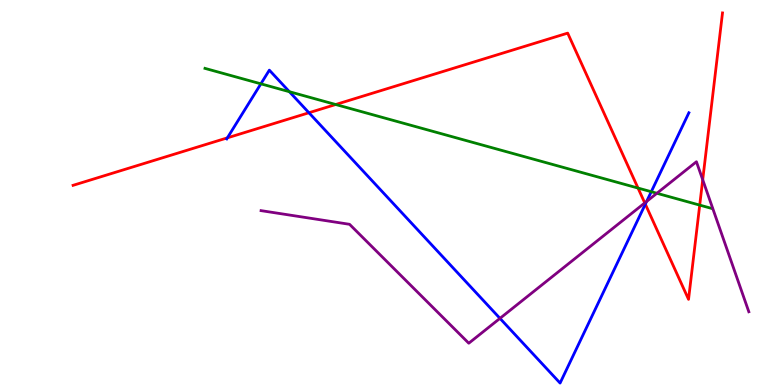[{'lines': ['blue', 'red'], 'intersections': [{'x': 2.93, 'y': 6.42}, {'x': 3.99, 'y': 7.07}, {'x': 8.33, 'y': 4.7}]}, {'lines': ['green', 'red'], 'intersections': [{'x': 4.33, 'y': 7.29}, {'x': 8.23, 'y': 5.12}, {'x': 9.03, 'y': 4.67}]}, {'lines': ['purple', 'red'], 'intersections': [{'x': 8.32, 'y': 4.73}, {'x': 9.07, 'y': 5.33}]}, {'lines': ['blue', 'green'], 'intersections': [{'x': 3.37, 'y': 7.82}, {'x': 3.73, 'y': 7.62}, {'x': 8.4, 'y': 5.02}]}, {'lines': ['blue', 'purple'], 'intersections': [{'x': 6.45, 'y': 1.73}, {'x': 8.34, 'y': 4.77}]}, {'lines': ['green', 'purple'], 'intersections': [{'x': 8.48, 'y': 4.98}]}]